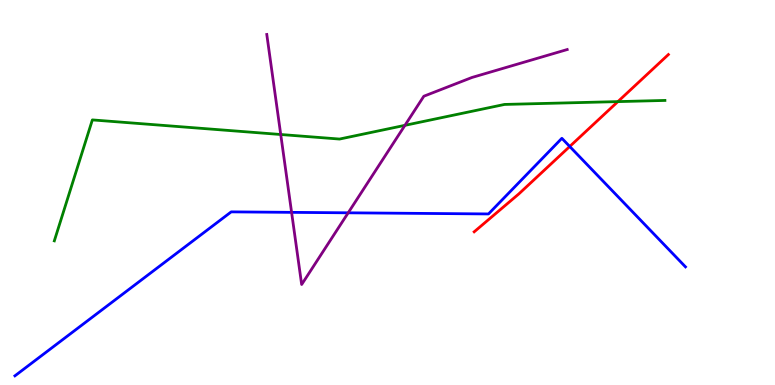[{'lines': ['blue', 'red'], 'intersections': [{'x': 7.35, 'y': 6.2}]}, {'lines': ['green', 'red'], 'intersections': [{'x': 7.97, 'y': 7.36}]}, {'lines': ['purple', 'red'], 'intersections': []}, {'lines': ['blue', 'green'], 'intersections': []}, {'lines': ['blue', 'purple'], 'intersections': [{'x': 3.76, 'y': 4.48}, {'x': 4.49, 'y': 4.47}]}, {'lines': ['green', 'purple'], 'intersections': [{'x': 3.62, 'y': 6.51}, {'x': 5.23, 'y': 6.74}]}]